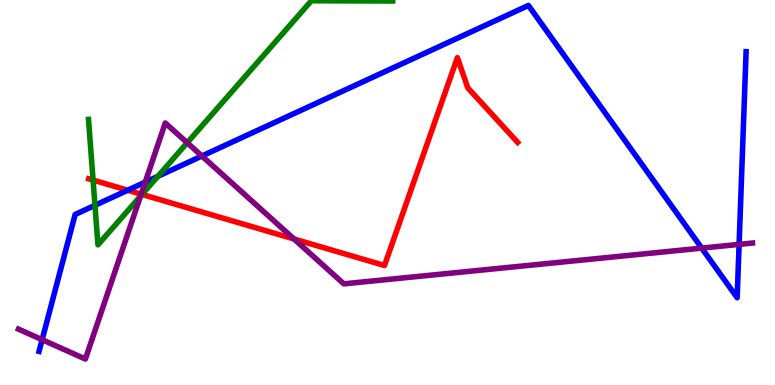[{'lines': ['blue', 'red'], 'intersections': [{'x': 1.65, 'y': 5.06}]}, {'lines': ['green', 'red'], 'intersections': [{'x': 1.2, 'y': 5.32}, {'x': 1.83, 'y': 4.95}]}, {'lines': ['purple', 'red'], 'intersections': [{'x': 1.82, 'y': 4.96}, {'x': 3.79, 'y': 3.79}]}, {'lines': ['blue', 'green'], 'intersections': [{'x': 1.23, 'y': 4.67}, {'x': 2.04, 'y': 5.42}]}, {'lines': ['blue', 'purple'], 'intersections': [{'x': 0.544, 'y': 1.18}, {'x': 1.87, 'y': 5.27}, {'x': 2.61, 'y': 5.95}, {'x': 9.05, 'y': 3.56}, {'x': 9.54, 'y': 3.65}]}, {'lines': ['green', 'purple'], 'intersections': [{'x': 1.81, 'y': 4.9}, {'x': 2.42, 'y': 6.29}]}]